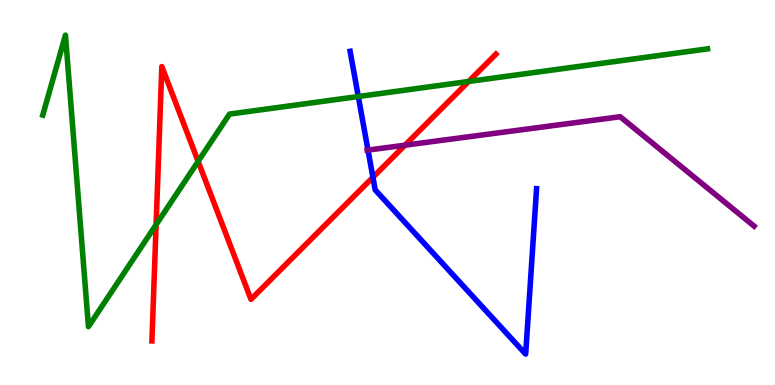[{'lines': ['blue', 'red'], 'intersections': [{'x': 4.81, 'y': 5.4}]}, {'lines': ['green', 'red'], 'intersections': [{'x': 2.01, 'y': 4.16}, {'x': 2.56, 'y': 5.81}, {'x': 6.05, 'y': 7.88}]}, {'lines': ['purple', 'red'], 'intersections': [{'x': 5.23, 'y': 6.23}]}, {'lines': ['blue', 'green'], 'intersections': [{'x': 4.62, 'y': 7.49}]}, {'lines': ['blue', 'purple'], 'intersections': [{'x': 4.75, 'y': 6.1}]}, {'lines': ['green', 'purple'], 'intersections': []}]